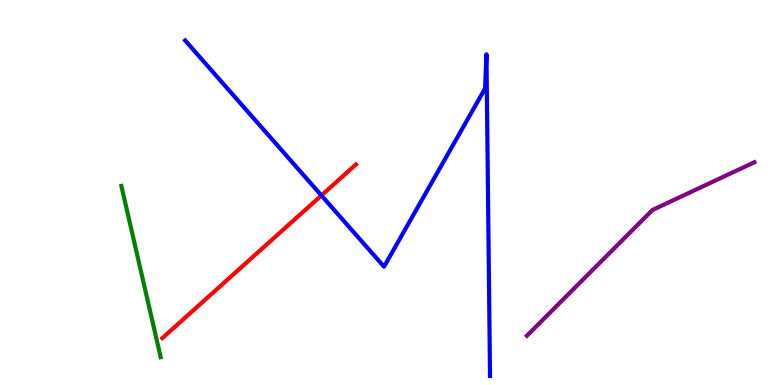[{'lines': ['blue', 'red'], 'intersections': [{'x': 4.15, 'y': 4.92}]}, {'lines': ['green', 'red'], 'intersections': []}, {'lines': ['purple', 'red'], 'intersections': []}, {'lines': ['blue', 'green'], 'intersections': []}, {'lines': ['blue', 'purple'], 'intersections': []}, {'lines': ['green', 'purple'], 'intersections': []}]